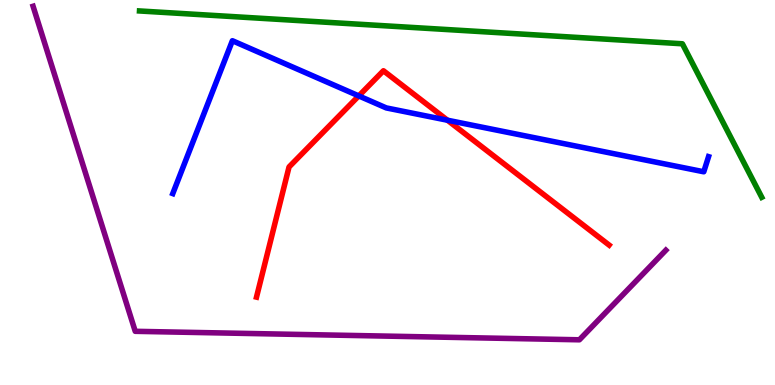[{'lines': ['blue', 'red'], 'intersections': [{'x': 4.63, 'y': 7.51}, {'x': 5.77, 'y': 6.88}]}, {'lines': ['green', 'red'], 'intersections': []}, {'lines': ['purple', 'red'], 'intersections': []}, {'lines': ['blue', 'green'], 'intersections': []}, {'lines': ['blue', 'purple'], 'intersections': []}, {'lines': ['green', 'purple'], 'intersections': []}]